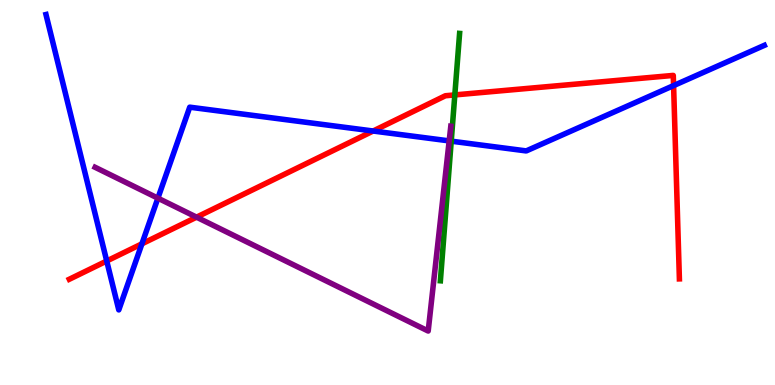[{'lines': ['blue', 'red'], 'intersections': [{'x': 1.38, 'y': 3.22}, {'x': 1.83, 'y': 3.67}, {'x': 4.81, 'y': 6.6}, {'x': 8.69, 'y': 7.78}]}, {'lines': ['green', 'red'], 'intersections': [{'x': 5.87, 'y': 7.53}]}, {'lines': ['purple', 'red'], 'intersections': [{'x': 2.54, 'y': 4.36}]}, {'lines': ['blue', 'green'], 'intersections': [{'x': 5.82, 'y': 6.33}]}, {'lines': ['blue', 'purple'], 'intersections': [{'x': 2.04, 'y': 4.85}, {'x': 5.8, 'y': 6.34}]}, {'lines': ['green', 'purple'], 'intersections': []}]